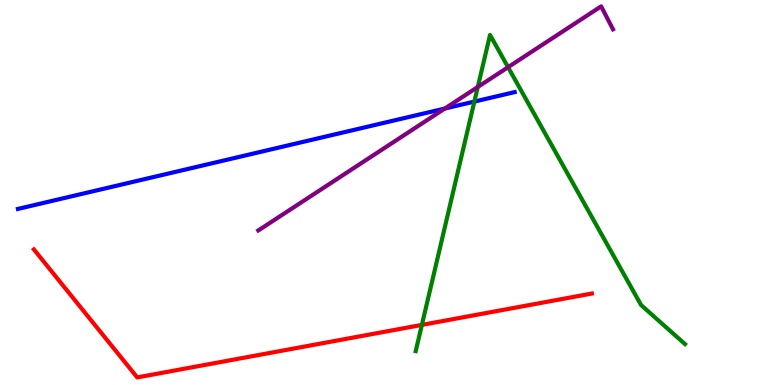[{'lines': ['blue', 'red'], 'intersections': []}, {'lines': ['green', 'red'], 'intersections': [{'x': 5.44, 'y': 1.56}]}, {'lines': ['purple', 'red'], 'intersections': []}, {'lines': ['blue', 'green'], 'intersections': [{'x': 6.12, 'y': 7.36}]}, {'lines': ['blue', 'purple'], 'intersections': [{'x': 5.74, 'y': 7.18}]}, {'lines': ['green', 'purple'], 'intersections': [{'x': 6.17, 'y': 7.74}, {'x': 6.56, 'y': 8.25}]}]